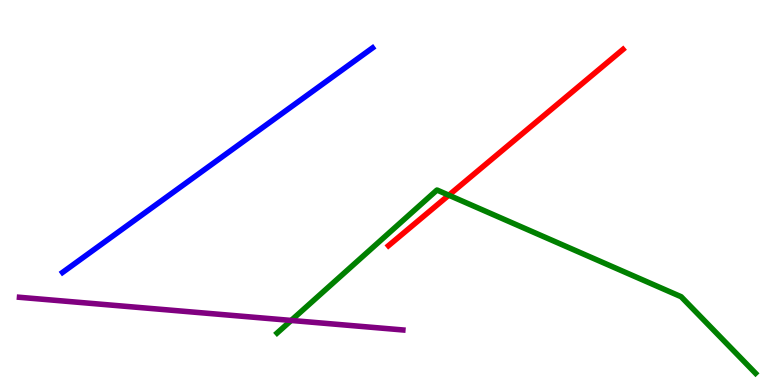[{'lines': ['blue', 'red'], 'intersections': []}, {'lines': ['green', 'red'], 'intersections': [{'x': 5.79, 'y': 4.93}]}, {'lines': ['purple', 'red'], 'intersections': []}, {'lines': ['blue', 'green'], 'intersections': []}, {'lines': ['blue', 'purple'], 'intersections': []}, {'lines': ['green', 'purple'], 'intersections': [{'x': 3.76, 'y': 1.68}]}]